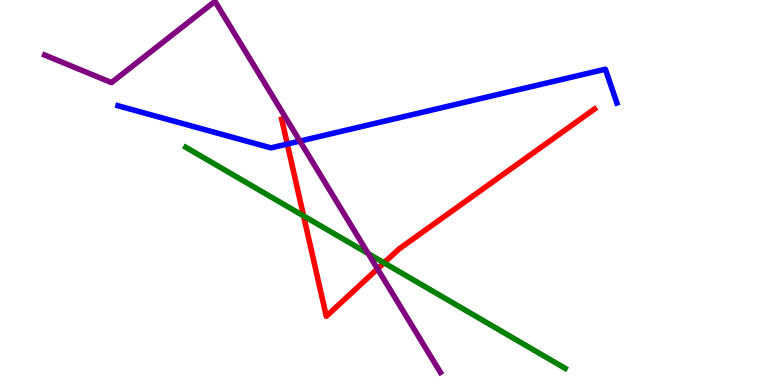[{'lines': ['blue', 'red'], 'intersections': [{'x': 3.71, 'y': 6.26}]}, {'lines': ['green', 'red'], 'intersections': [{'x': 3.92, 'y': 4.39}, {'x': 4.96, 'y': 3.17}]}, {'lines': ['purple', 'red'], 'intersections': [{'x': 4.87, 'y': 3.02}]}, {'lines': ['blue', 'green'], 'intersections': []}, {'lines': ['blue', 'purple'], 'intersections': [{'x': 3.87, 'y': 6.34}]}, {'lines': ['green', 'purple'], 'intersections': [{'x': 4.75, 'y': 3.41}]}]